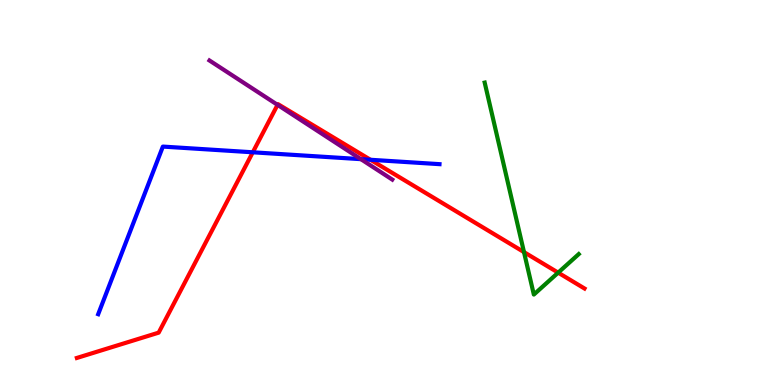[{'lines': ['blue', 'red'], 'intersections': [{'x': 3.26, 'y': 6.04}, {'x': 4.78, 'y': 5.85}]}, {'lines': ['green', 'red'], 'intersections': [{'x': 6.76, 'y': 3.45}, {'x': 7.2, 'y': 2.92}]}, {'lines': ['purple', 'red'], 'intersections': [{'x': 3.58, 'y': 7.28}]}, {'lines': ['blue', 'green'], 'intersections': []}, {'lines': ['blue', 'purple'], 'intersections': [{'x': 4.66, 'y': 5.87}]}, {'lines': ['green', 'purple'], 'intersections': []}]